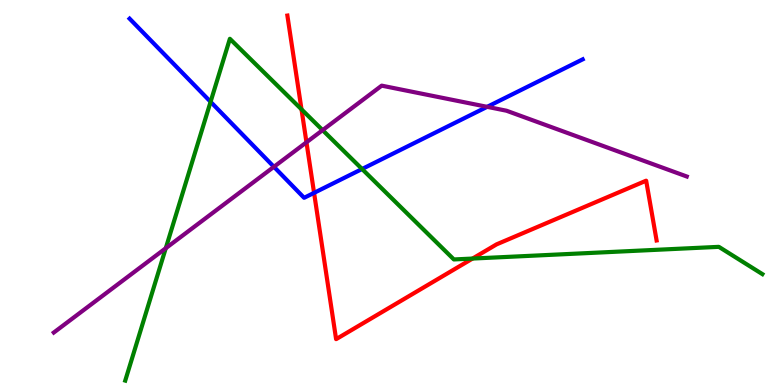[{'lines': ['blue', 'red'], 'intersections': [{'x': 4.05, 'y': 4.99}]}, {'lines': ['green', 'red'], 'intersections': [{'x': 3.89, 'y': 7.16}, {'x': 6.1, 'y': 3.28}]}, {'lines': ['purple', 'red'], 'intersections': [{'x': 3.95, 'y': 6.3}]}, {'lines': ['blue', 'green'], 'intersections': [{'x': 2.72, 'y': 7.36}, {'x': 4.67, 'y': 5.61}]}, {'lines': ['blue', 'purple'], 'intersections': [{'x': 3.53, 'y': 5.67}, {'x': 6.29, 'y': 7.23}]}, {'lines': ['green', 'purple'], 'intersections': [{'x': 2.14, 'y': 3.55}, {'x': 4.16, 'y': 6.62}]}]